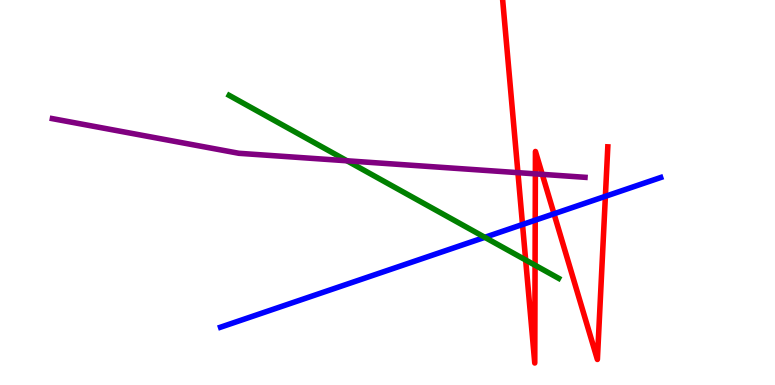[{'lines': ['blue', 'red'], 'intersections': [{'x': 6.74, 'y': 4.17}, {'x': 6.91, 'y': 4.28}, {'x': 7.15, 'y': 4.45}, {'x': 7.81, 'y': 4.9}]}, {'lines': ['green', 'red'], 'intersections': [{'x': 6.78, 'y': 3.25}, {'x': 6.9, 'y': 3.11}]}, {'lines': ['purple', 'red'], 'intersections': [{'x': 6.68, 'y': 5.52}, {'x': 6.91, 'y': 5.48}, {'x': 7.0, 'y': 5.47}]}, {'lines': ['blue', 'green'], 'intersections': [{'x': 6.26, 'y': 3.84}]}, {'lines': ['blue', 'purple'], 'intersections': []}, {'lines': ['green', 'purple'], 'intersections': [{'x': 4.48, 'y': 5.82}]}]